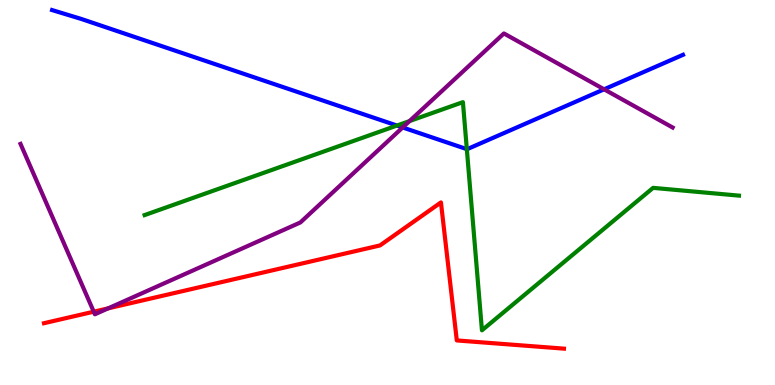[{'lines': ['blue', 'red'], 'intersections': []}, {'lines': ['green', 'red'], 'intersections': []}, {'lines': ['purple', 'red'], 'intersections': [{'x': 1.21, 'y': 1.9}, {'x': 1.4, 'y': 1.99}]}, {'lines': ['blue', 'green'], 'intersections': [{'x': 5.12, 'y': 6.74}, {'x': 6.02, 'y': 6.13}]}, {'lines': ['blue', 'purple'], 'intersections': [{'x': 5.2, 'y': 6.69}, {'x': 7.79, 'y': 7.68}]}, {'lines': ['green', 'purple'], 'intersections': [{'x': 5.28, 'y': 6.86}]}]